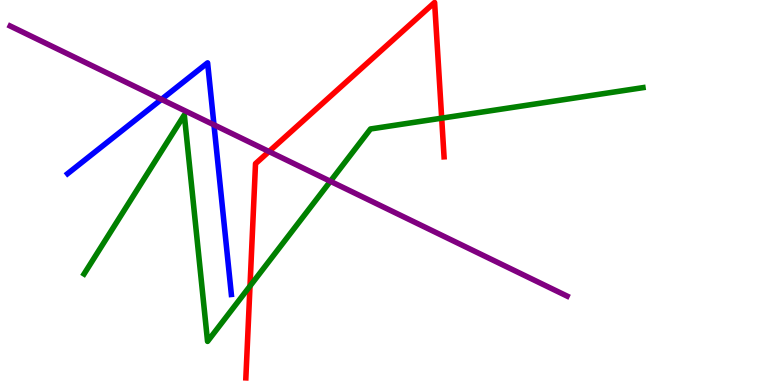[{'lines': ['blue', 'red'], 'intersections': []}, {'lines': ['green', 'red'], 'intersections': [{'x': 3.23, 'y': 2.57}, {'x': 5.7, 'y': 6.93}]}, {'lines': ['purple', 'red'], 'intersections': [{'x': 3.47, 'y': 6.06}]}, {'lines': ['blue', 'green'], 'intersections': []}, {'lines': ['blue', 'purple'], 'intersections': [{'x': 2.08, 'y': 7.42}, {'x': 2.76, 'y': 6.76}]}, {'lines': ['green', 'purple'], 'intersections': [{'x': 4.26, 'y': 5.29}]}]